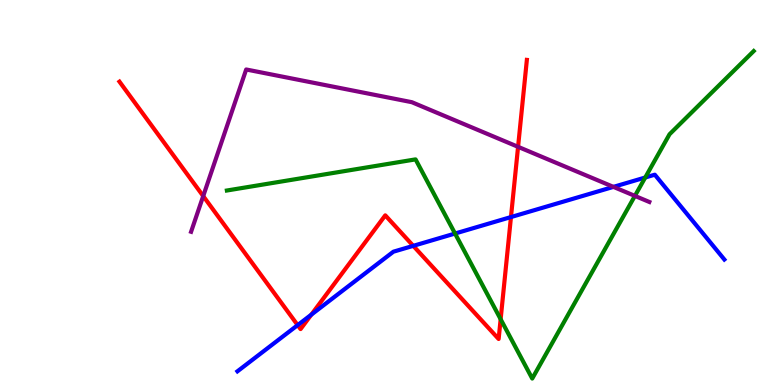[{'lines': ['blue', 'red'], 'intersections': [{'x': 3.84, 'y': 1.56}, {'x': 4.02, 'y': 1.83}, {'x': 5.33, 'y': 3.61}, {'x': 6.59, 'y': 4.36}]}, {'lines': ['green', 'red'], 'intersections': [{'x': 6.46, 'y': 1.71}]}, {'lines': ['purple', 'red'], 'intersections': [{'x': 2.62, 'y': 4.91}, {'x': 6.68, 'y': 6.19}]}, {'lines': ['blue', 'green'], 'intersections': [{'x': 5.87, 'y': 3.93}, {'x': 8.33, 'y': 5.39}]}, {'lines': ['blue', 'purple'], 'intersections': [{'x': 7.92, 'y': 5.15}]}, {'lines': ['green', 'purple'], 'intersections': [{'x': 8.19, 'y': 4.91}]}]